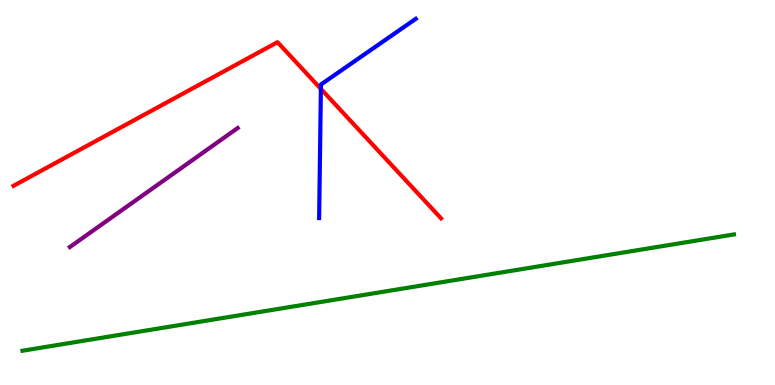[{'lines': ['blue', 'red'], 'intersections': [{'x': 4.14, 'y': 7.69}]}, {'lines': ['green', 'red'], 'intersections': []}, {'lines': ['purple', 'red'], 'intersections': []}, {'lines': ['blue', 'green'], 'intersections': []}, {'lines': ['blue', 'purple'], 'intersections': []}, {'lines': ['green', 'purple'], 'intersections': []}]